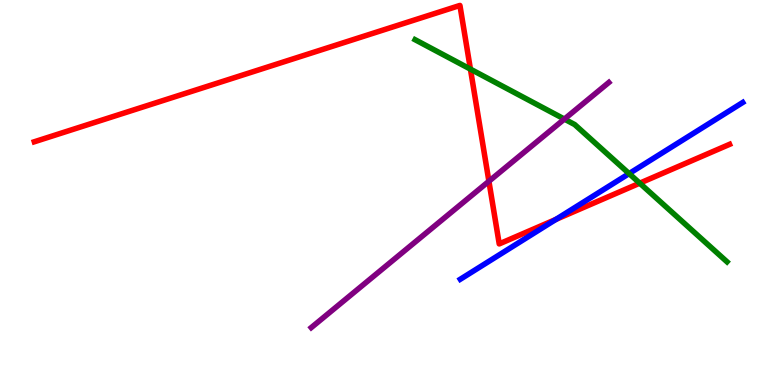[{'lines': ['blue', 'red'], 'intersections': [{'x': 7.17, 'y': 4.3}]}, {'lines': ['green', 'red'], 'intersections': [{'x': 6.07, 'y': 8.2}, {'x': 8.25, 'y': 5.24}]}, {'lines': ['purple', 'red'], 'intersections': [{'x': 6.31, 'y': 5.29}]}, {'lines': ['blue', 'green'], 'intersections': [{'x': 8.12, 'y': 5.49}]}, {'lines': ['blue', 'purple'], 'intersections': []}, {'lines': ['green', 'purple'], 'intersections': [{'x': 7.28, 'y': 6.91}]}]